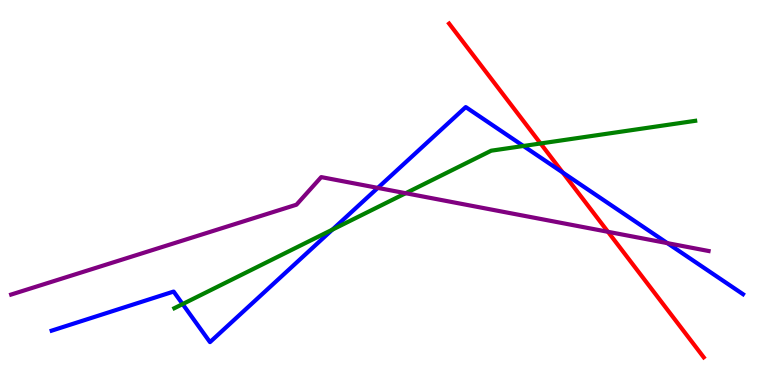[{'lines': ['blue', 'red'], 'intersections': [{'x': 7.26, 'y': 5.52}]}, {'lines': ['green', 'red'], 'intersections': [{'x': 6.98, 'y': 6.27}]}, {'lines': ['purple', 'red'], 'intersections': [{'x': 7.84, 'y': 3.98}]}, {'lines': ['blue', 'green'], 'intersections': [{'x': 2.36, 'y': 2.1}, {'x': 4.29, 'y': 4.03}, {'x': 6.75, 'y': 6.21}]}, {'lines': ['blue', 'purple'], 'intersections': [{'x': 4.87, 'y': 5.12}, {'x': 8.61, 'y': 3.68}]}, {'lines': ['green', 'purple'], 'intersections': [{'x': 5.23, 'y': 4.98}]}]